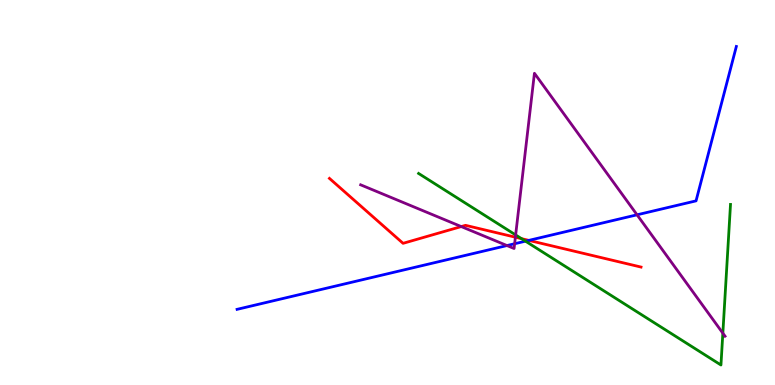[{'lines': ['blue', 'red'], 'intersections': [{'x': 6.82, 'y': 3.76}]}, {'lines': ['green', 'red'], 'intersections': [{'x': 6.73, 'y': 3.8}]}, {'lines': ['purple', 'red'], 'intersections': [{'x': 5.95, 'y': 4.11}, {'x': 6.65, 'y': 3.84}]}, {'lines': ['blue', 'green'], 'intersections': [{'x': 6.78, 'y': 3.74}]}, {'lines': ['blue', 'purple'], 'intersections': [{'x': 6.54, 'y': 3.62}, {'x': 6.64, 'y': 3.67}, {'x': 8.22, 'y': 4.42}]}, {'lines': ['green', 'purple'], 'intersections': [{'x': 6.65, 'y': 3.9}, {'x': 9.33, 'y': 1.35}]}]